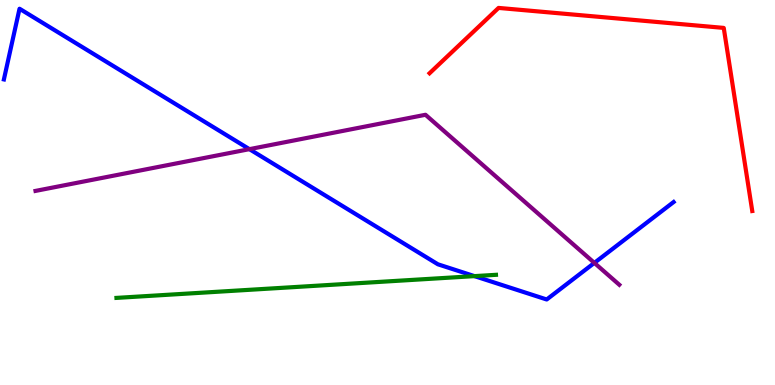[{'lines': ['blue', 'red'], 'intersections': []}, {'lines': ['green', 'red'], 'intersections': []}, {'lines': ['purple', 'red'], 'intersections': []}, {'lines': ['blue', 'green'], 'intersections': [{'x': 6.12, 'y': 2.83}]}, {'lines': ['blue', 'purple'], 'intersections': [{'x': 3.22, 'y': 6.13}, {'x': 7.67, 'y': 3.17}]}, {'lines': ['green', 'purple'], 'intersections': []}]